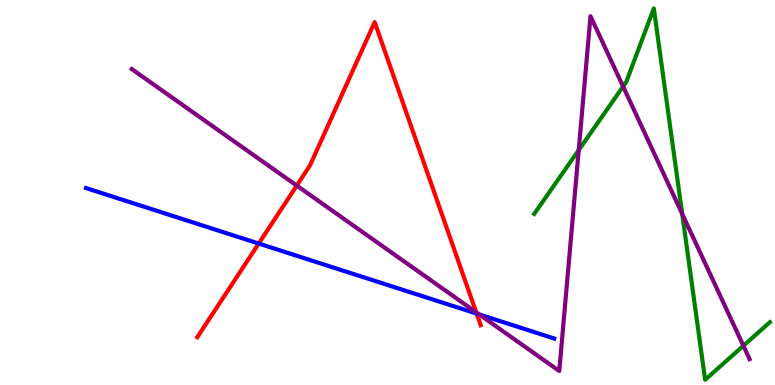[{'lines': ['blue', 'red'], 'intersections': [{'x': 3.34, 'y': 3.67}, {'x': 6.15, 'y': 1.85}]}, {'lines': ['green', 'red'], 'intersections': []}, {'lines': ['purple', 'red'], 'intersections': [{'x': 3.83, 'y': 5.18}, {'x': 6.14, 'y': 1.89}]}, {'lines': ['blue', 'green'], 'intersections': []}, {'lines': ['blue', 'purple'], 'intersections': [{'x': 6.18, 'y': 1.83}]}, {'lines': ['green', 'purple'], 'intersections': [{'x': 7.47, 'y': 6.1}, {'x': 8.04, 'y': 7.75}, {'x': 8.8, 'y': 4.44}, {'x': 9.59, 'y': 1.02}]}]